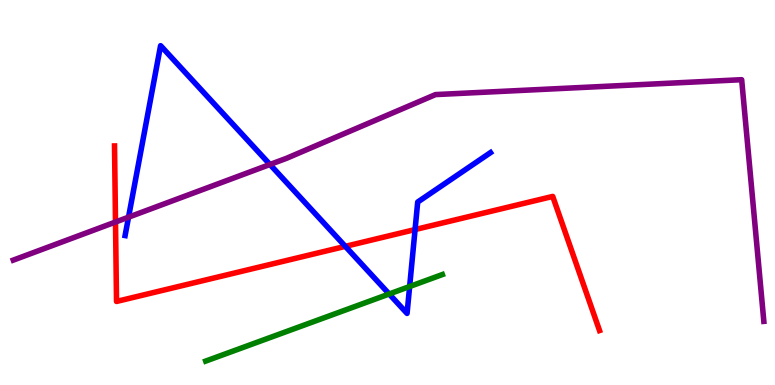[{'lines': ['blue', 'red'], 'intersections': [{'x': 4.46, 'y': 3.6}, {'x': 5.36, 'y': 4.04}]}, {'lines': ['green', 'red'], 'intersections': []}, {'lines': ['purple', 'red'], 'intersections': [{'x': 1.49, 'y': 4.23}]}, {'lines': ['blue', 'green'], 'intersections': [{'x': 5.02, 'y': 2.36}, {'x': 5.29, 'y': 2.56}]}, {'lines': ['blue', 'purple'], 'intersections': [{'x': 1.66, 'y': 4.36}, {'x': 3.48, 'y': 5.73}]}, {'lines': ['green', 'purple'], 'intersections': []}]